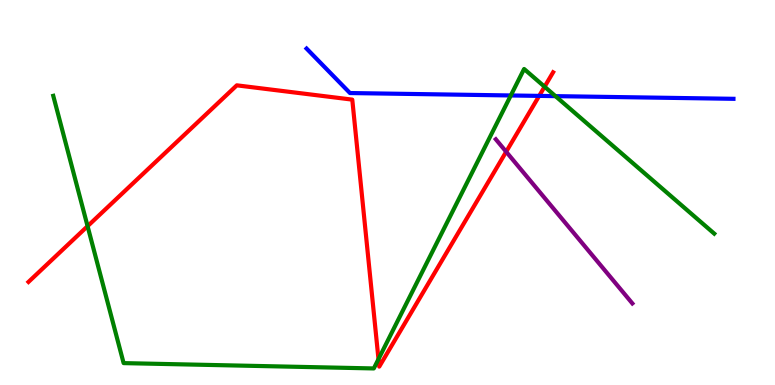[{'lines': ['blue', 'red'], 'intersections': [{'x': 6.96, 'y': 7.51}]}, {'lines': ['green', 'red'], 'intersections': [{'x': 1.13, 'y': 4.13}, {'x': 4.88, 'y': 0.672}, {'x': 7.03, 'y': 7.75}]}, {'lines': ['purple', 'red'], 'intersections': [{'x': 6.53, 'y': 6.06}]}, {'lines': ['blue', 'green'], 'intersections': [{'x': 6.59, 'y': 7.52}, {'x': 7.17, 'y': 7.5}]}, {'lines': ['blue', 'purple'], 'intersections': []}, {'lines': ['green', 'purple'], 'intersections': []}]